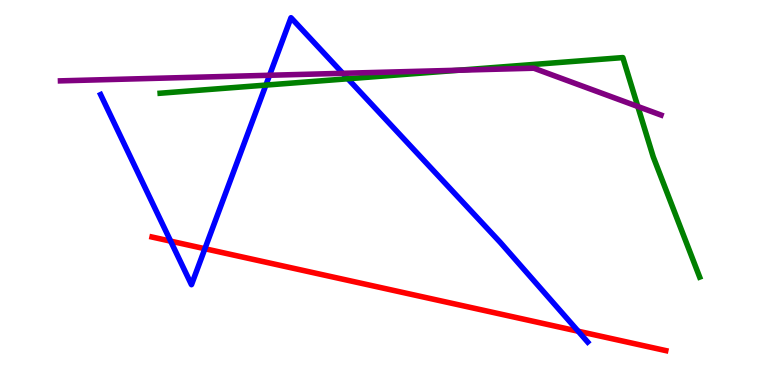[{'lines': ['blue', 'red'], 'intersections': [{'x': 2.2, 'y': 3.74}, {'x': 2.64, 'y': 3.54}, {'x': 7.46, 'y': 1.4}]}, {'lines': ['green', 'red'], 'intersections': []}, {'lines': ['purple', 'red'], 'intersections': []}, {'lines': ['blue', 'green'], 'intersections': [{'x': 3.43, 'y': 7.79}, {'x': 4.49, 'y': 7.95}]}, {'lines': ['blue', 'purple'], 'intersections': [{'x': 3.48, 'y': 8.04}, {'x': 4.42, 'y': 8.1}]}, {'lines': ['green', 'purple'], 'intersections': [{'x': 5.92, 'y': 8.18}, {'x': 8.23, 'y': 7.23}]}]